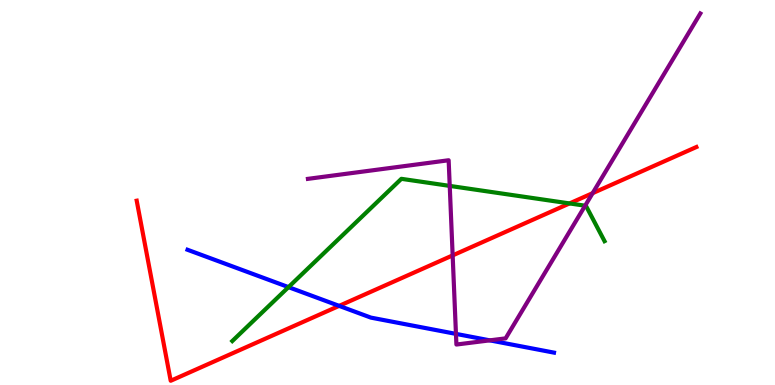[{'lines': ['blue', 'red'], 'intersections': [{'x': 4.38, 'y': 2.06}]}, {'lines': ['green', 'red'], 'intersections': [{'x': 7.35, 'y': 4.72}]}, {'lines': ['purple', 'red'], 'intersections': [{'x': 5.84, 'y': 3.37}, {'x': 7.65, 'y': 4.98}]}, {'lines': ['blue', 'green'], 'intersections': [{'x': 3.72, 'y': 2.54}]}, {'lines': ['blue', 'purple'], 'intersections': [{'x': 5.88, 'y': 1.33}, {'x': 6.32, 'y': 1.16}]}, {'lines': ['green', 'purple'], 'intersections': [{'x': 5.8, 'y': 5.17}, {'x': 7.55, 'y': 4.66}]}]